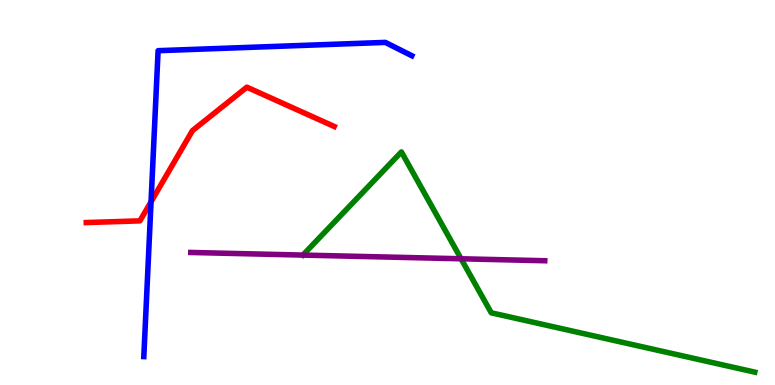[{'lines': ['blue', 'red'], 'intersections': [{'x': 1.95, 'y': 4.76}]}, {'lines': ['green', 'red'], 'intersections': []}, {'lines': ['purple', 'red'], 'intersections': []}, {'lines': ['blue', 'green'], 'intersections': []}, {'lines': ['blue', 'purple'], 'intersections': []}, {'lines': ['green', 'purple'], 'intersections': [{'x': 5.95, 'y': 3.28}]}]